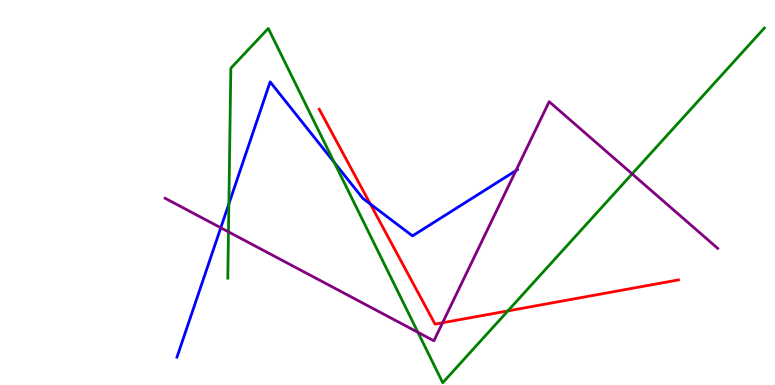[{'lines': ['blue', 'red'], 'intersections': [{'x': 4.78, 'y': 4.7}]}, {'lines': ['green', 'red'], 'intersections': [{'x': 6.55, 'y': 1.92}]}, {'lines': ['purple', 'red'], 'intersections': [{'x': 5.71, 'y': 1.62}]}, {'lines': ['blue', 'green'], 'intersections': [{'x': 2.95, 'y': 4.71}, {'x': 4.31, 'y': 5.78}]}, {'lines': ['blue', 'purple'], 'intersections': [{'x': 2.85, 'y': 4.08}, {'x': 6.66, 'y': 5.57}]}, {'lines': ['green', 'purple'], 'intersections': [{'x': 2.95, 'y': 3.98}, {'x': 5.39, 'y': 1.37}, {'x': 8.16, 'y': 5.48}]}]